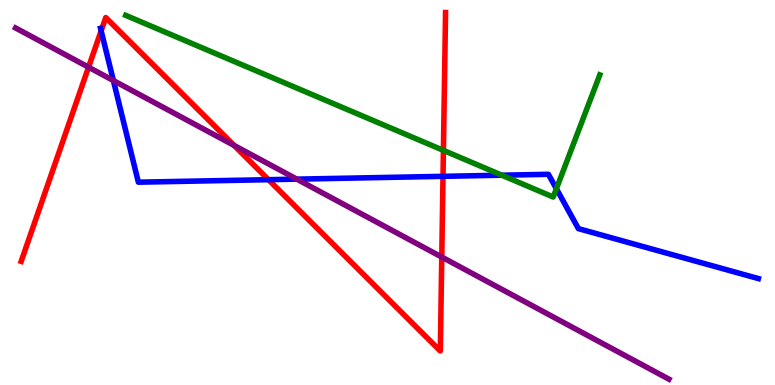[{'lines': ['blue', 'red'], 'intersections': [{'x': 1.31, 'y': 9.2}, {'x': 3.46, 'y': 5.33}, {'x': 5.72, 'y': 5.42}]}, {'lines': ['green', 'red'], 'intersections': [{'x': 5.72, 'y': 6.09}]}, {'lines': ['purple', 'red'], 'intersections': [{'x': 1.14, 'y': 8.25}, {'x': 3.02, 'y': 6.22}, {'x': 5.7, 'y': 3.32}]}, {'lines': ['blue', 'green'], 'intersections': [{'x': 6.48, 'y': 5.45}, {'x': 7.18, 'y': 5.1}]}, {'lines': ['blue', 'purple'], 'intersections': [{'x': 1.46, 'y': 7.91}, {'x': 3.83, 'y': 5.35}]}, {'lines': ['green', 'purple'], 'intersections': []}]